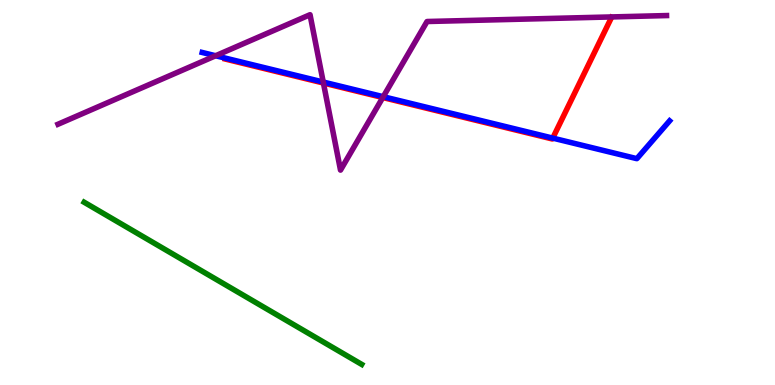[{'lines': ['blue', 'red'], 'intersections': [{'x': 7.13, 'y': 6.41}]}, {'lines': ['green', 'red'], 'intersections': []}, {'lines': ['purple', 'red'], 'intersections': [{'x': 4.17, 'y': 7.84}, {'x': 4.94, 'y': 7.47}]}, {'lines': ['blue', 'green'], 'intersections': []}, {'lines': ['blue', 'purple'], 'intersections': [{'x': 2.78, 'y': 8.55}, {'x': 4.17, 'y': 7.87}, {'x': 4.95, 'y': 7.49}]}, {'lines': ['green', 'purple'], 'intersections': []}]